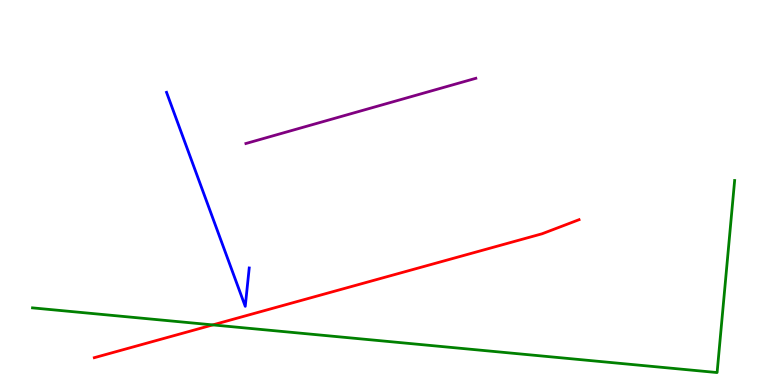[{'lines': ['blue', 'red'], 'intersections': []}, {'lines': ['green', 'red'], 'intersections': [{'x': 2.75, 'y': 1.56}]}, {'lines': ['purple', 'red'], 'intersections': []}, {'lines': ['blue', 'green'], 'intersections': []}, {'lines': ['blue', 'purple'], 'intersections': []}, {'lines': ['green', 'purple'], 'intersections': []}]